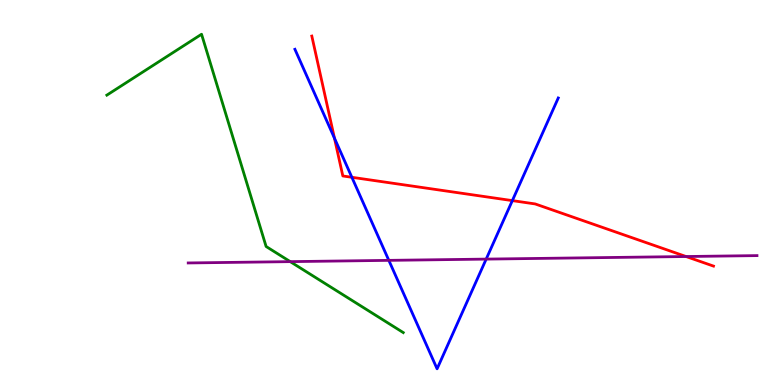[{'lines': ['blue', 'red'], 'intersections': [{'x': 4.32, 'y': 6.41}, {'x': 4.54, 'y': 5.4}, {'x': 6.61, 'y': 4.79}]}, {'lines': ['green', 'red'], 'intersections': []}, {'lines': ['purple', 'red'], 'intersections': [{'x': 8.85, 'y': 3.34}]}, {'lines': ['blue', 'green'], 'intersections': []}, {'lines': ['blue', 'purple'], 'intersections': [{'x': 5.02, 'y': 3.24}, {'x': 6.27, 'y': 3.27}]}, {'lines': ['green', 'purple'], 'intersections': [{'x': 3.74, 'y': 3.2}]}]